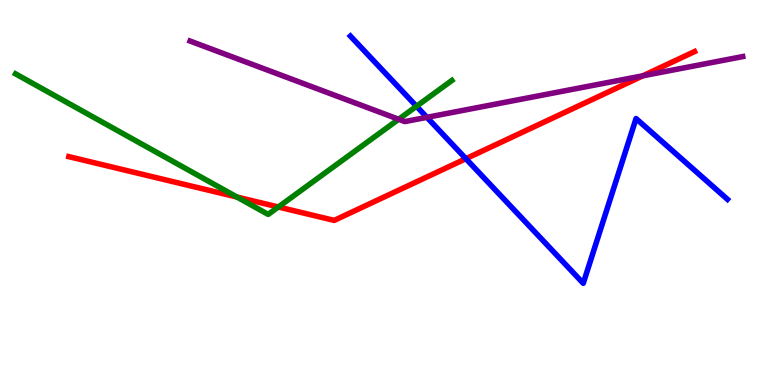[{'lines': ['blue', 'red'], 'intersections': [{'x': 6.01, 'y': 5.88}]}, {'lines': ['green', 'red'], 'intersections': [{'x': 3.06, 'y': 4.88}, {'x': 3.59, 'y': 4.62}]}, {'lines': ['purple', 'red'], 'intersections': [{'x': 8.3, 'y': 8.03}]}, {'lines': ['blue', 'green'], 'intersections': [{'x': 5.37, 'y': 7.24}]}, {'lines': ['blue', 'purple'], 'intersections': [{'x': 5.51, 'y': 6.95}]}, {'lines': ['green', 'purple'], 'intersections': [{'x': 5.14, 'y': 6.9}]}]